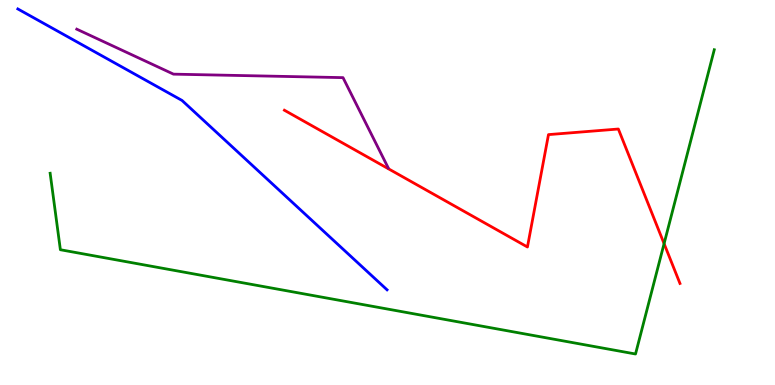[{'lines': ['blue', 'red'], 'intersections': []}, {'lines': ['green', 'red'], 'intersections': [{'x': 8.57, 'y': 3.67}]}, {'lines': ['purple', 'red'], 'intersections': []}, {'lines': ['blue', 'green'], 'intersections': []}, {'lines': ['blue', 'purple'], 'intersections': []}, {'lines': ['green', 'purple'], 'intersections': []}]